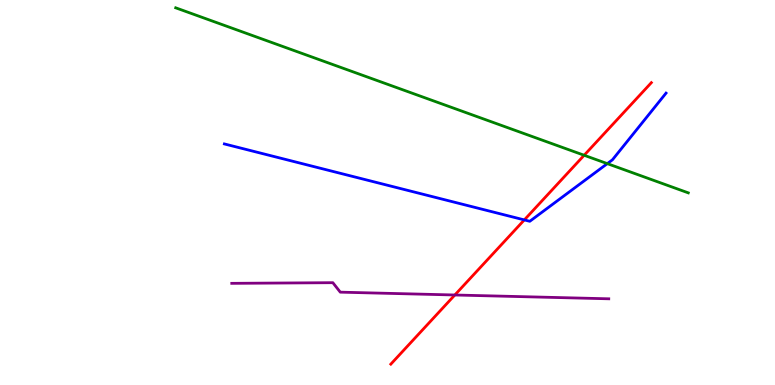[{'lines': ['blue', 'red'], 'intersections': [{'x': 6.77, 'y': 4.29}]}, {'lines': ['green', 'red'], 'intersections': [{'x': 7.54, 'y': 5.97}]}, {'lines': ['purple', 'red'], 'intersections': [{'x': 5.87, 'y': 2.34}]}, {'lines': ['blue', 'green'], 'intersections': [{'x': 7.84, 'y': 5.75}]}, {'lines': ['blue', 'purple'], 'intersections': []}, {'lines': ['green', 'purple'], 'intersections': []}]